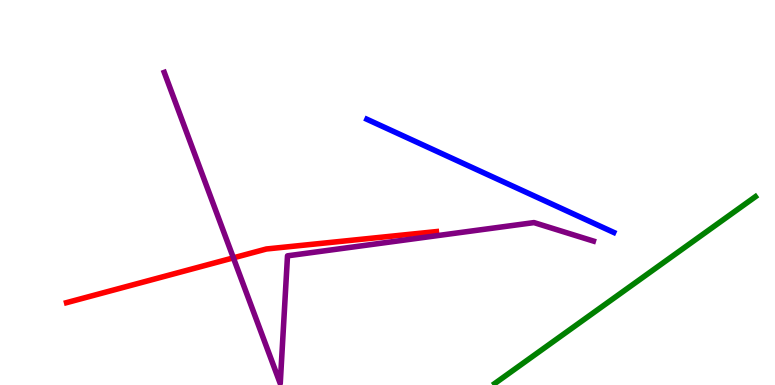[{'lines': ['blue', 'red'], 'intersections': []}, {'lines': ['green', 'red'], 'intersections': []}, {'lines': ['purple', 'red'], 'intersections': [{'x': 3.01, 'y': 3.3}]}, {'lines': ['blue', 'green'], 'intersections': []}, {'lines': ['blue', 'purple'], 'intersections': []}, {'lines': ['green', 'purple'], 'intersections': []}]